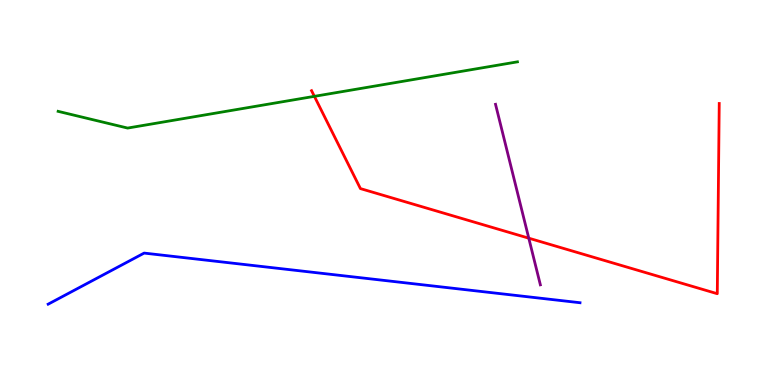[{'lines': ['blue', 'red'], 'intersections': []}, {'lines': ['green', 'red'], 'intersections': [{'x': 4.06, 'y': 7.5}]}, {'lines': ['purple', 'red'], 'intersections': [{'x': 6.82, 'y': 3.81}]}, {'lines': ['blue', 'green'], 'intersections': []}, {'lines': ['blue', 'purple'], 'intersections': []}, {'lines': ['green', 'purple'], 'intersections': []}]